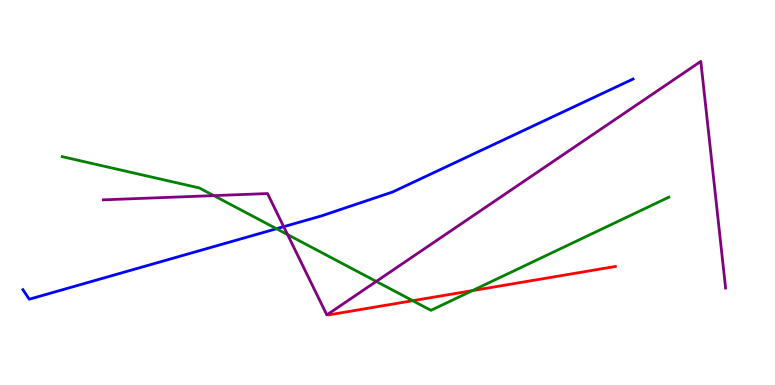[{'lines': ['blue', 'red'], 'intersections': []}, {'lines': ['green', 'red'], 'intersections': [{'x': 5.33, 'y': 2.19}, {'x': 6.1, 'y': 2.45}]}, {'lines': ['purple', 'red'], 'intersections': []}, {'lines': ['blue', 'green'], 'intersections': [{'x': 3.57, 'y': 4.06}]}, {'lines': ['blue', 'purple'], 'intersections': [{'x': 3.66, 'y': 4.11}]}, {'lines': ['green', 'purple'], 'intersections': [{'x': 2.76, 'y': 4.92}, {'x': 3.71, 'y': 3.91}, {'x': 4.85, 'y': 2.69}]}]